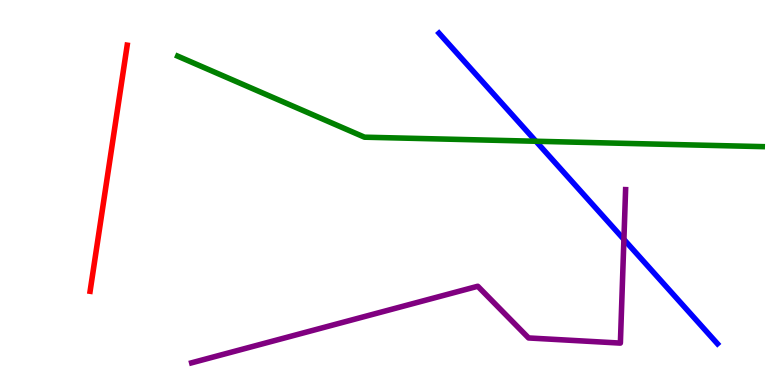[{'lines': ['blue', 'red'], 'intersections': []}, {'lines': ['green', 'red'], 'intersections': []}, {'lines': ['purple', 'red'], 'intersections': []}, {'lines': ['blue', 'green'], 'intersections': [{'x': 6.91, 'y': 6.33}]}, {'lines': ['blue', 'purple'], 'intersections': [{'x': 8.05, 'y': 3.78}]}, {'lines': ['green', 'purple'], 'intersections': []}]